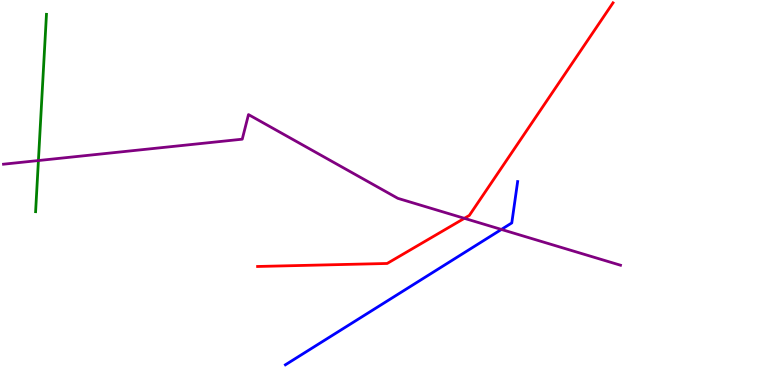[{'lines': ['blue', 'red'], 'intersections': []}, {'lines': ['green', 'red'], 'intersections': []}, {'lines': ['purple', 'red'], 'intersections': [{'x': 5.99, 'y': 4.33}]}, {'lines': ['blue', 'green'], 'intersections': []}, {'lines': ['blue', 'purple'], 'intersections': [{'x': 6.47, 'y': 4.04}]}, {'lines': ['green', 'purple'], 'intersections': [{'x': 0.496, 'y': 5.83}]}]